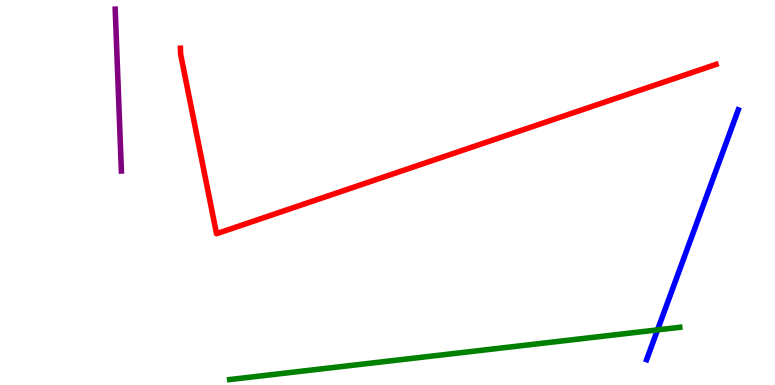[{'lines': ['blue', 'red'], 'intersections': []}, {'lines': ['green', 'red'], 'intersections': []}, {'lines': ['purple', 'red'], 'intersections': []}, {'lines': ['blue', 'green'], 'intersections': [{'x': 8.48, 'y': 1.43}]}, {'lines': ['blue', 'purple'], 'intersections': []}, {'lines': ['green', 'purple'], 'intersections': []}]